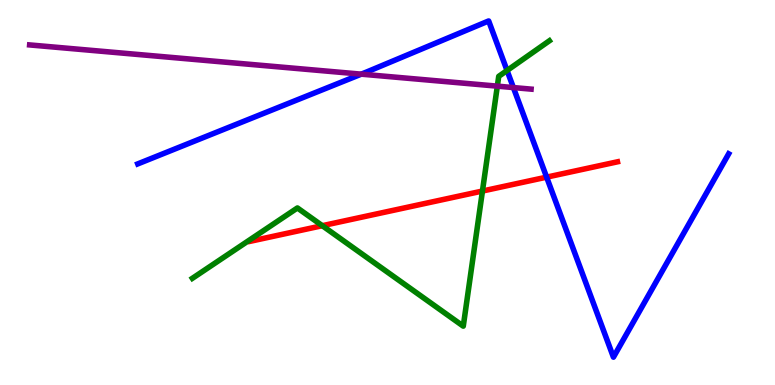[{'lines': ['blue', 'red'], 'intersections': [{'x': 7.05, 'y': 5.4}]}, {'lines': ['green', 'red'], 'intersections': [{'x': 4.16, 'y': 4.14}, {'x': 6.23, 'y': 5.04}]}, {'lines': ['purple', 'red'], 'intersections': []}, {'lines': ['blue', 'green'], 'intersections': [{'x': 6.54, 'y': 8.17}]}, {'lines': ['blue', 'purple'], 'intersections': [{'x': 4.66, 'y': 8.07}, {'x': 6.62, 'y': 7.73}]}, {'lines': ['green', 'purple'], 'intersections': [{'x': 6.42, 'y': 7.76}]}]